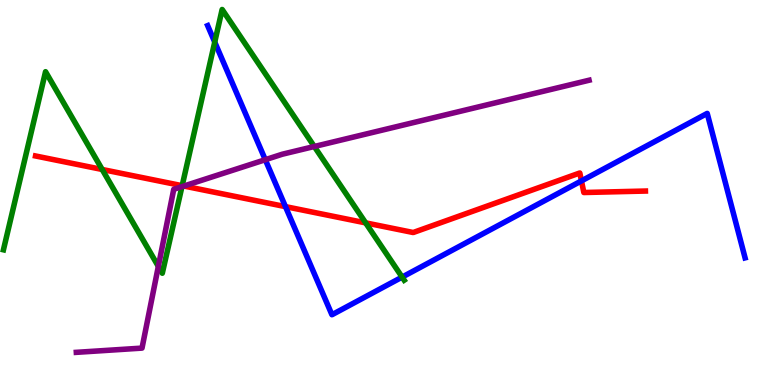[{'lines': ['blue', 'red'], 'intersections': [{'x': 3.68, 'y': 4.63}, {'x': 7.5, 'y': 5.3}]}, {'lines': ['green', 'red'], 'intersections': [{'x': 1.32, 'y': 5.6}, {'x': 2.35, 'y': 5.18}, {'x': 4.72, 'y': 4.21}]}, {'lines': ['purple', 'red'], 'intersections': [{'x': 2.37, 'y': 5.17}]}, {'lines': ['blue', 'green'], 'intersections': [{'x': 2.77, 'y': 8.91}, {'x': 5.19, 'y': 2.8}]}, {'lines': ['blue', 'purple'], 'intersections': [{'x': 3.42, 'y': 5.85}]}, {'lines': ['green', 'purple'], 'intersections': [{'x': 2.04, 'y': 3.08}, {'x': 2.35, 'y': 5.15}, {'x': 4.06, 'y': 6.19}]}]